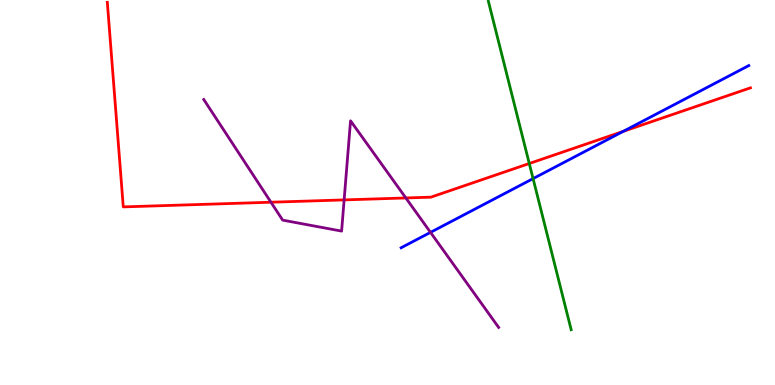[{'lines': ['blue', 'red'], 'intersections': [{'x': 8.04, 'y': 6.59}]}, {'lines': ['green', 'red'], 'intersections': [{'x': 6.83, 'y': 5.75}]}, {'lines': ['purple', 'red'], 'intersections': [{'x': 3.5, 'y': 4.75}, {'x': 4.44, 'y': 4.81}, {'x': 5.24, 'y': 4.86}]}, {'lines': ['blue', 'green'], 'intersections': [{'x': 6.88, 'y': 5.36}]}, {'lines': ['blue', 'purple'], 'intersections': [{'x': 5.55, 'y': 3.96}]}, {'lines': ['green', 'purple'], 'intersections': []}]